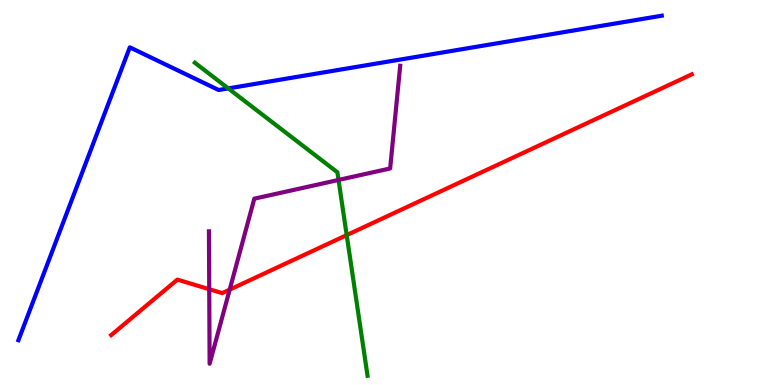[{'lines': ['blue', 'red'], 'intersections': []}, {'lines': ['green', 'red'], 'intersections': [{'x': 4.47, 'y': 3.89}]}, {'lines': ['purple', 'red'], 'intersections': [{'x': 2.7, 'y': 2.49}, {'x': 2.96, 'y': 2.48}]}, {'lines': ['blue', 'green'], 'intersections': [{'x': 2.95, 'y': 7.7}]}, {'lines': ['blue', 'purple'], 'intersections': []}, {'lines': ['green', 'purple'], 'intersections': [{'x': 4.37, 'y': 5.33}]}]